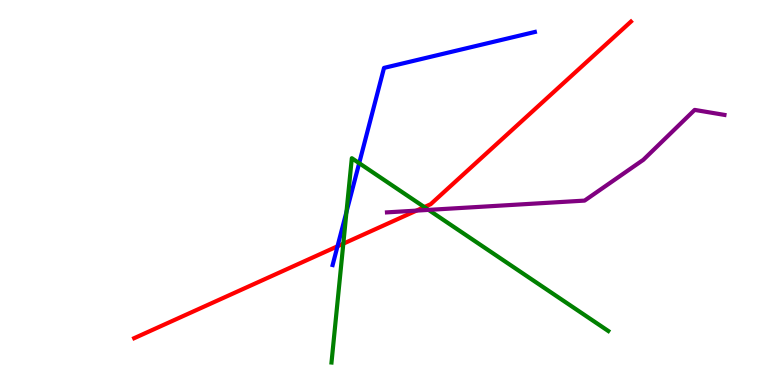[{'lines': ['blue', 'red'], 'intersections': [{'x': 4.35, 'y': 3.6}]}, {'lines': ['green', 'red'], 'intersections': [{'x': 4.43, 'y': 3.67}, {'x': 5.48, 'y': 4.62}]}, {'lines': ['purple', 'red'], 'intersections': [{'x': 5.37, 'y': 4.53}]}, {'lines': ['blue', 'green'], 'intersections': [{'x': 4.47, 'y': 4.5}, {'x': 4.63, 'y': 5.76}]}, {'lines': ['blue', 'purple'], 'intersections': []}, {'lines': ['green', 'purple'], 'intersections': [{'x': 5.53, 'y': 4.55}]}]